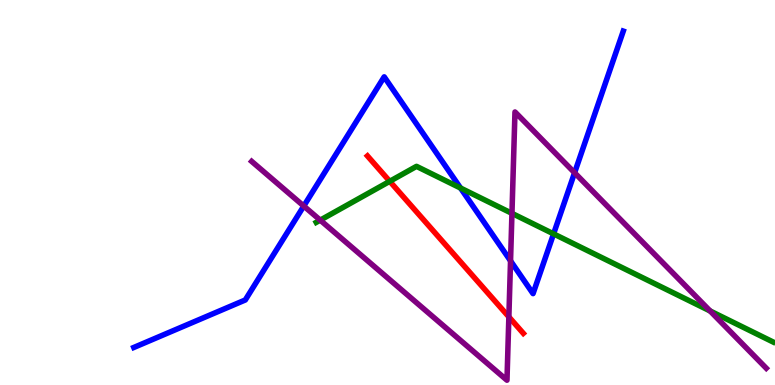[{'lines': ['blue', 'red'], 'intersections': []}, {'lines': ['green', 'red'], 'intersections': [{'x': 5.03, 'y': 5.29}]}, {'lines': ['purple', 'red'], 'intersections': [{'x': 6.57, 'y': 1.77}]}, {'lines': ['blue', 'green'], 'intersections': [{'x': 5.94, 'y': 5.12}, {'x': 7.14, 'y': 3.93}]}, {'lines': ['blue', 'purple'], 'intersections': [{'x': 3.92, 'y': 4.65}, {'x': 6.59, 'y': 3.22}, {'x': 7.41, 'y': 5.51}]}, {'lines': ['green', 'purple'], 'intersections': [{'x': 4.13, 'y': 4.28}, {'x': 6.61, 'y': 4.46}, {'x': 9.16, 'y': 1.92}]}]